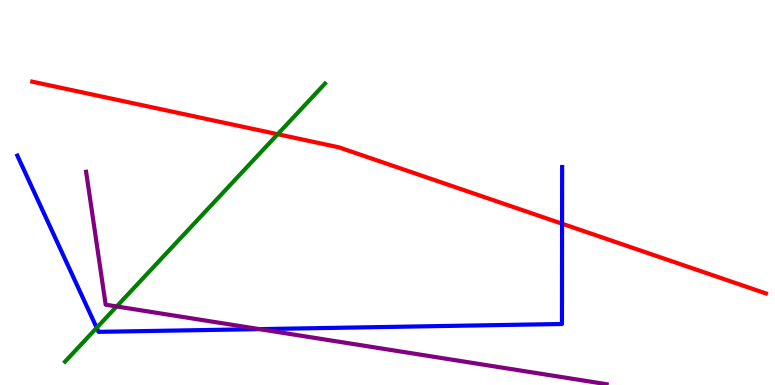[{'lines': ['blue', 'red'], 'intersections': [{'x': 7.25, 'y': 4.19}]}, {'lines': ['green', 'red'], 'intersections': [{'x': 3.58, 'y': 6.51}]}, {'lines': ['purple', 'red'], 'intersections': []}, {'lines': ['blue', 'green'], 'intersections': [{'x': 1.25, 'y': 1.49}]}, {'lines': ['blue', 'purple'], 'intersections': [{'x': 3.35, 'y': 1.45}]}, {'lines': ['green', 'purple'], 'intersections': [{'x': 1.51, 'y': 2.04}]}]